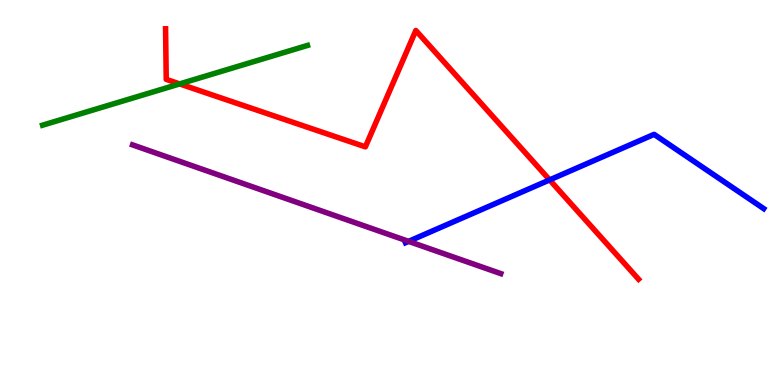[{'lines': ['blue', 'red'], 'intersections': [{'x': 7.09, 'y': 5.33}]}, {'lines': ['green', 'red'], 'intersections': [{'x': 2.32, 'y': 7.82}]}, {'lines': ['purple', 'red'], 'intersections': []}, {'lines': ['blue', 'green'], 'intersections': []}, {'lines': ['blue', 'purple'], 'intersections': [{'x': 5.27, 'y': 3.73}]}, {'lines': ['green', 'purple'], 'intersections': []}]